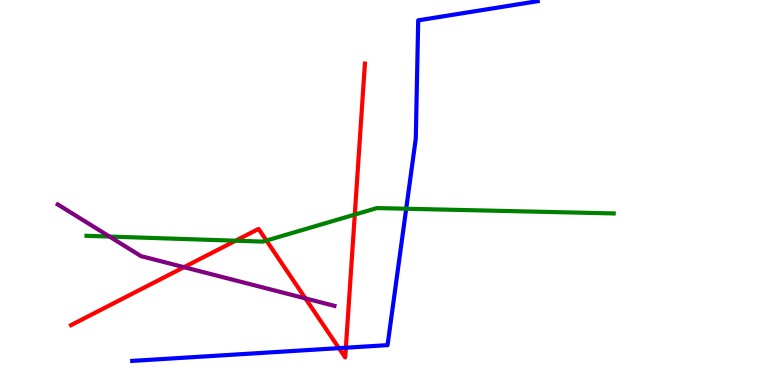[{'lines': ['blue', 'red'], 'intersections': [{'x': 4.37, 'y': 0.957}, {'x': 4.46, 'y': 0.968}]}, {'lines': ['green', 'red'], 'intersections': [{'x': 3.04, 'y': 3.75}, {'x': 3.44, 'y': 3.75}, {'x': 4.58, 'y': 4.43}]}, {'lines': ['purple', 'red'], 'intersections': [{'x': 2.37, 'y': 3.06}, {'x': 3.94, 'y': 2.25}]}, {'lines': ['blue', 'green'], 'intersections': [{'x': 5.24, 'y': 4.58}]}, {'lines': ['blue', 'purple'], 'intersections': []}, {'lines': ['green', 'purple'], 'intersections': [{'x': 1.41, 'y': 3.86}]}]